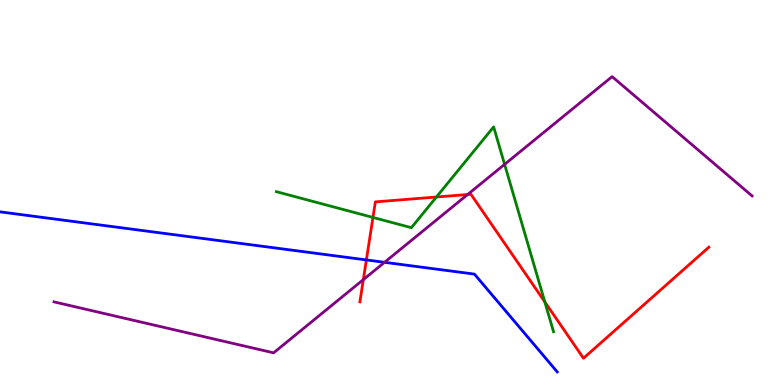[{'lines': ['blue', 'red'], 'intersections': [{'x': 4.73, 'y': 3.25}]}, {'lines': ['green', 'red'], 'intersections': [{'x': 4.81, 'y': 4.35}, {'x': 5.63, 'y': 4.88}, {'x': 7.03, 'y': 2.16}]}, {'lines': ['purple', 'red'], 'intersections': [{'x': 4.69, 'y': 2.74}, {'x': 6.03, 'y': 4.95}]}, {'lines': ['blue', 'green'], 'intersections': []}, {'lines': ['blue', 'purple'], 'intersections': [{'x': 4.96, 'y': 3.19}]}, {'lines': ['green', 'purple'], 'intersections': [{'x': 6.51, 'y': 5.73}]}]